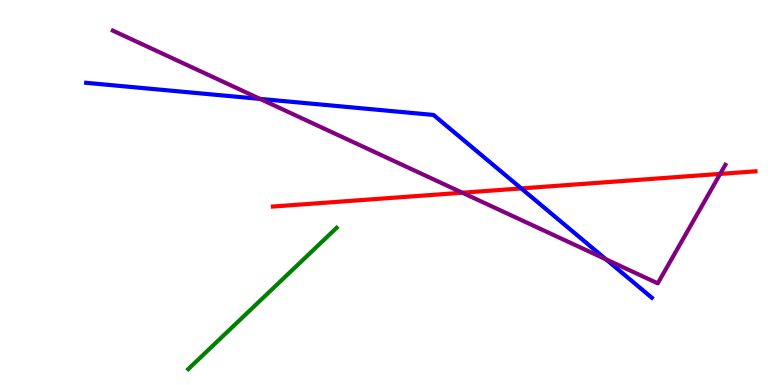[{'lines': ['blue', 'red'], 'intersections': [{'x': 6.73, 'y': 5.11}]}, {'lines': ['green', 'red'], 'intersections': []}, {'lines': ['purple', 'red'], 'intersections': [{'x': 5.97, 'y': 4.99}, {'x': 9.29, 'y': 5.48}]}, {'lines': ['blue', 'green'], 'intersections': []}, {'lines': ['blue', 'purple'], 'intersections': [{'x': 3.36, 'y': 7.43}, {'x': 7.82, 'y': 3.26}]}, {'lines': ['green', 'purple'], 'intersections': []}]